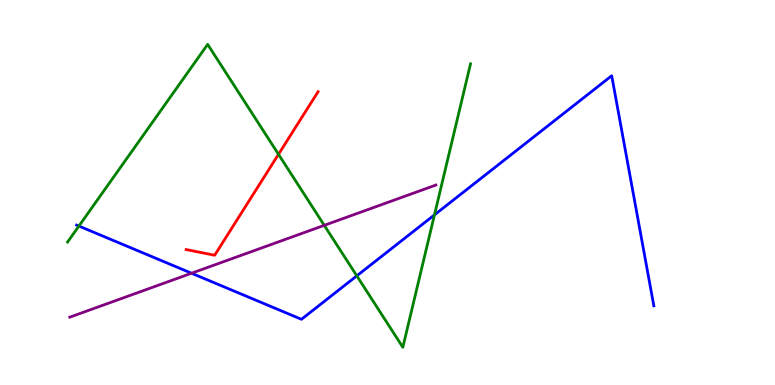[{'lines': ['blue', 'red'], 'intersections': []}, {'lines': ['green', 'red'], 'intersections': [{'x': 3.59, 'y': 5.99}]}, {'lines': ['purple', 'red'], 'intersections': []}, {'lines': ['blue', 'green'], 'intersections': [{'x': 1.02, 'y': 4.13}, {'x': 4.6, 'y': 2.84}, {'x': 5.61, 'y': 4.42}]}, {'lines': ['blue', 'purple'], 'intersections': [{'x': 2.47, 'y': 2.9}]}, {'lines': ['green', 'purple'], 'intersections': [{'x': 4.18, 'y': 4.15}]}]